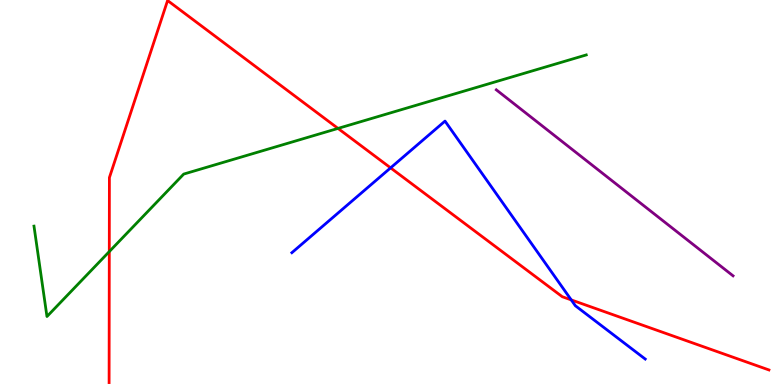[{'lines': ['blue', 'red'], 'intersections': [{'x': 5.04, 'y': 5.64}, {'x': 7.37, 'y': 2.21}]}, {'lines': ['green', 'red'], 'intersections': [{'x': 1.41, 'y': 3.47}, {'x': 4.36, 'y': 6.66}]}, {'lines': ['purple', 'red'], 'intersections': []}, {'lines': ['blue', 'green'], 'intersections': []}, {'lines': ['blue', 'purple'], 'intersections': []}, {'lines': ['green', 'purple'], 'intersections': []}]